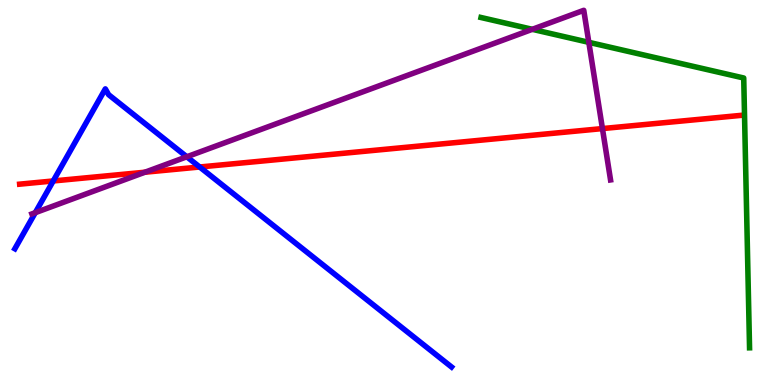[{'lines': ['blue', 'red'], 'intersections': [{'x': 0.687, 'y': 5.3}, {'x': 2.58, 'y': 5.66}]}, {'lines': ['green', 'red'], 'intersections': []}, {'lines': ['purple', 'red'], 'intersections': [{'x': 1.87, 'y': 5.53}, {'x': 7.77, 'y': 6.66}]}, {'lines': ['blue', 'green'], 'intersections': []}, {'lines': ['blue', 'purple'], 'intersections': [{'x': 0.455, 'y': 4.48}, {'x': 2.41, 'y': 5.93}]}, {'lines': ['green', 'purple'], 'intersections': [{'x': 6.87, 'y': 9.24}, {'x': 7.6, 'y': 8.9}]}]